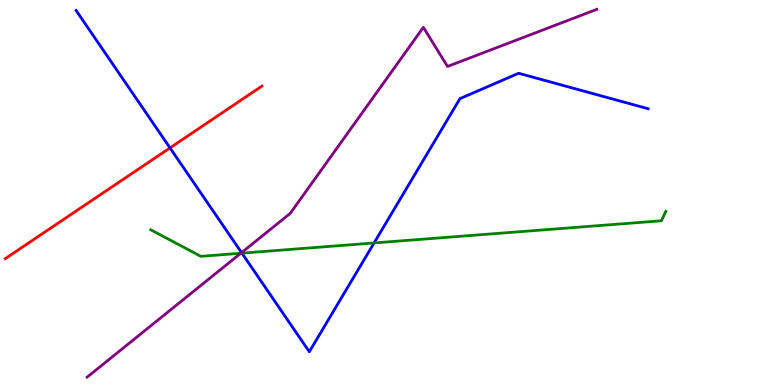[{'lines': ['blue', 'red'], 'intersections': [{'x': 2.19, 'y': 6.16}]}, {'lines': ['green', 'red'], 'intersections': []}, {'lines': ['purple', 'red'], 'intersections': []}, {'lines': ['blue', 'green'], 'intersections': [{'x': 3.12, 'y': 3.42}, {'x': 4.83, 'y': 3.69}]}, {'lines': ['blue', 'purple'], 'intersections': [{'x': 3.12, 'y': 3.44}]}, {'lines': ['green', 'purple'], 'intersections': [{'x': 3.11, 'y': 3.42}]}]